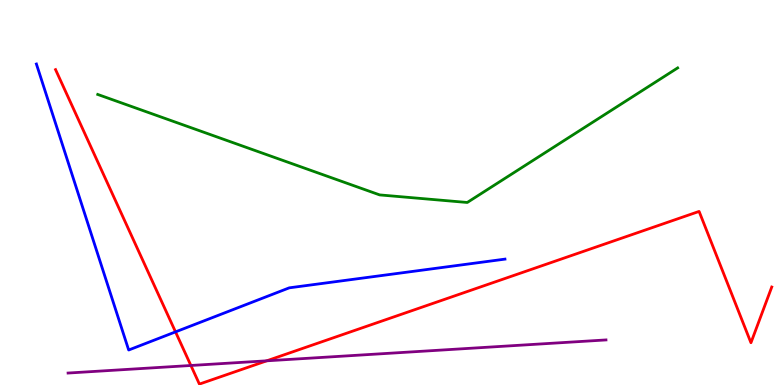[{'lines': ['blue', 'red'], 'intersections': [{'x': 2.26, 'y': 1.38}]}, {'lines': ['green', 'red'], 'intersections': []}, {'lines': ['purple', 'red'], 'intersections': [{'x': 2.46, 'y': 0.507}, {'x': 3.44, 'y': 0.628}]}, {'lines': ['blue', 'green'], 'intersections': []}, {'lines': ['blue', 'purple'], 'intersections': []}, {'lines': ['green', 'purple'], 'intersections': []}]